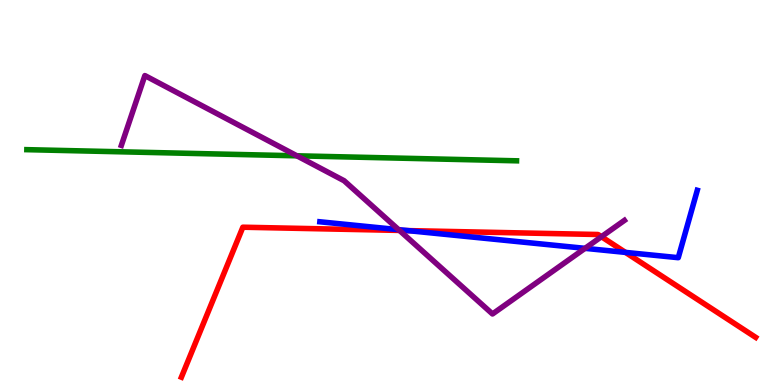[{'lines': ['blue', 'red'], 'intersections': [{'x': 5.26, 'y': 4.01}, {'x': 8.07, 'y': 3.44}]}, {'lines': ['green', 'red'], 'intersections': []}, {'lines': ['purple', 'red'], 'intersections': [{'x': 5.15, 'y': 4.01}, {'x': 7.76, 'y': 3.85}]}, {'lines': ['blue', 'green'], 'intersections': []}, {'lines': ['blue', 'purple'], 'intersections': [{'x': 5.14, 'y': 4.03}, {'x': 7.55, 'y': 3.55}]}, {'lines': ['green', 'purple'], 'intersections': [{'x': 3.83, 'y': 5.95}]}]